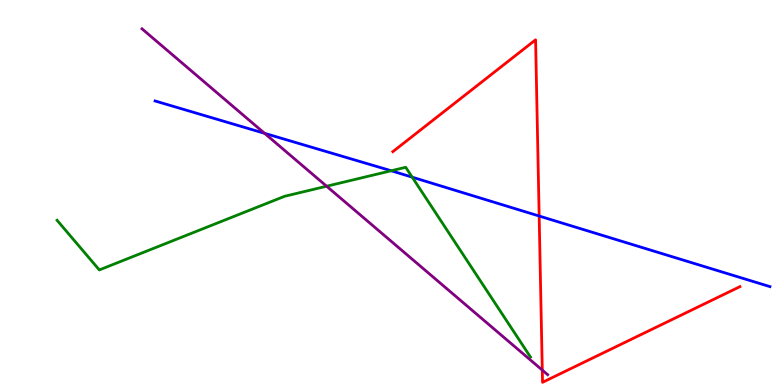[{'lines': ['blue', 'red'], 'intersections': [{'x': 6.96, 'y': 4.39}]}, {'lines': ['green', 'red'], 'intersections': []}, {'lines': ['purple', 'red'], 'intersections': [{'x': 7.0, 'y': 0.387}]}, {'lines': ['blue', 'green'], 'intersections': [{'x': 5.05, 'y': 5.56}, {'x': 5.32, 'y': 5.4}]}, {'lines': ['blue', 'purple'], 'intersections': [{'x': 3.41, 'y': 6.54}]}, {'lines': ['green', 'purple'], 'intersections': [{'x': 4.21, 'y': 5.16}]}]